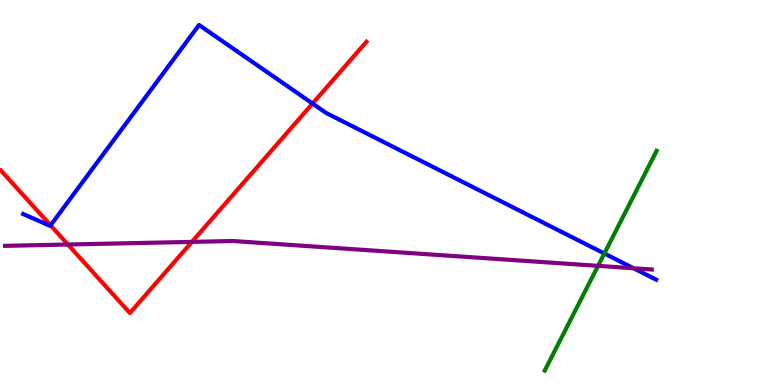[{'lines': ['blue', 'red'], 'intersections': [{'x': 0.652, 'y': 4.15}, {'x': 4.03, 'y': 7.31}]}, {'lines': ['green', 'red'], 'intersections': []}, {'lines': ['purple', 'red'], 'intersections': [{'x': 0.876, 'y': 3.65}, {'x': 2.48, 'y': 3.72}]}, {'lines': ['blue', 'green'], 'intersections': [{'x': 7.8, 'y': 3.42}]}, {'lines': ['blue', 'purple'], 'intersections': [{'x': 8.18, 'y': 3.03}]}, {'lines': ['green', 'purple'], 'intersections': [{'x': 7.72, 'y': 3.09}]}]